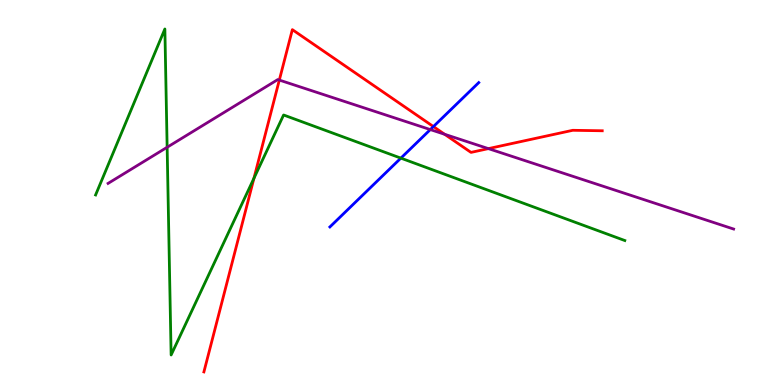[{'lines': ['blue', 'red'], 'intersections': [{'x': 5.59, 'y': 6.71}]}, {'lines': ['green', 'red'], 'intersections': [{'x': 3.28, 'y': 5.37}]}, {'lines': ['purple', 'red'], 'intersections': [{'x': 3.6, 'y': 7.92}, {'x': 5.74, 'y': 6.51}, {'x': 6.3, 'y': 6.14}]}, {'lines': ['blue', 'green'], 'intersections': [{'x': 5.17, 'y': 5.89}]}, {'lines': ['blue', 'purple'], 'intersections': [{'x': 5.55, 'y': 6.63}]}, {'lines': ['green', 'purple'], 'intersections': [{'x': 2.16, 'y': 6.17}]}]